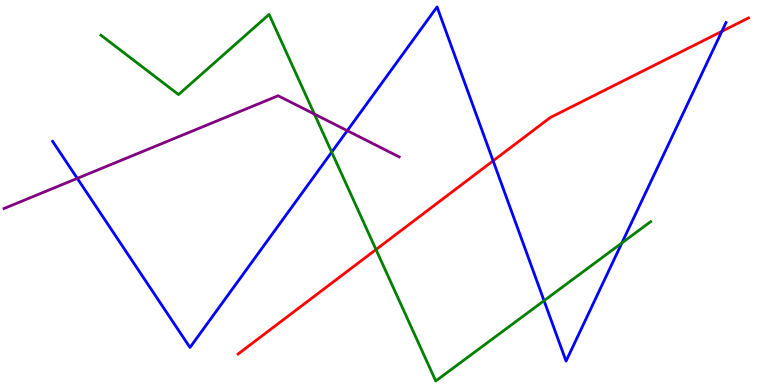[{'lines': ['blue', 'red'], 'intersections': [{'x': 6.36, 'y': 5.82}, {'x': 9.31, 'y': 9.19}]}, {'lines': ['green', 'red'], 'intersections': [{'x': 4.85, 'y': 3.52}]}, {'lines': ['purple', 'red'], 'intersections': []}, {'lines': ['blue', 'green'], 'intersections': [{'x': 4.28, 'y': 6.05}, {'x': 7.02, 'y': 2.19}, {'x': 8.02, 'y': 3.69}]}, {'lines': ['blue', 'purple'], 'intersections': [{'x': 0.997, 'y': 5.37}, {'x': 4.48, 'y': 6.61}]}, {'lines': ['green', 'purple'], 'intersections': [{'x': 4.06, 'y': 7.04}]}]